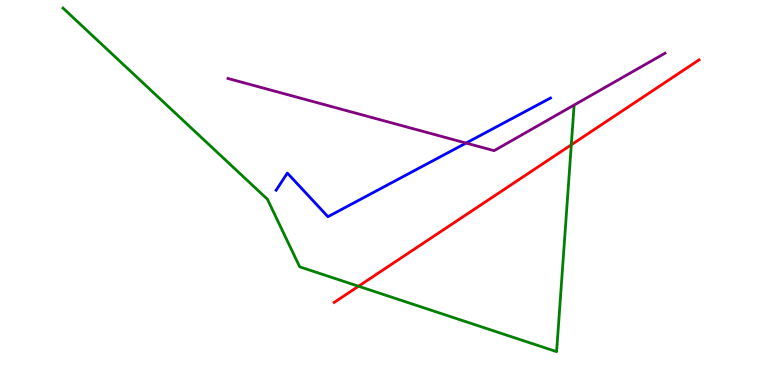[{'lines': ['blue', 'red'], 'intersections': []}, {'lines': ['green', 'red'], 'intersections': [{'x': 4.63, 'y': 2.57}, {'x': 7.37, 'y': 6.24}]}, {'lines': ['purple', 'red'], 'intersections': []}, {'lines': ['blue', 'green'], 'intersections': []}, {'lines': ['blue', 'purple'], 'intersections': [{'x': 6.01, 'y': 6.28}]}, {'lines': ['green', 'purple'], 'intersections': []}]